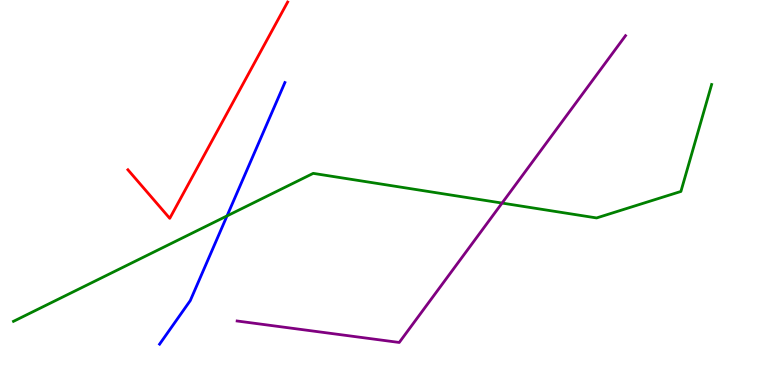[{'lines': ['blue', 'red'], 'intersections': []}, {'lines': ['green', 'red'], 'intersections': []}, {'lines': ['purple', 'red'], 'intersections': []}, {'lines': ['blue', 'green'], 'intersections': [{'x': 2.93, 'y': 4.39}]}, {'lines': ['blue', 'purple'], 'intersections': []}, {'lines': ['green', 'purple'], 'intersections': [{'x': 6.48, 'y': 4.73}]}]